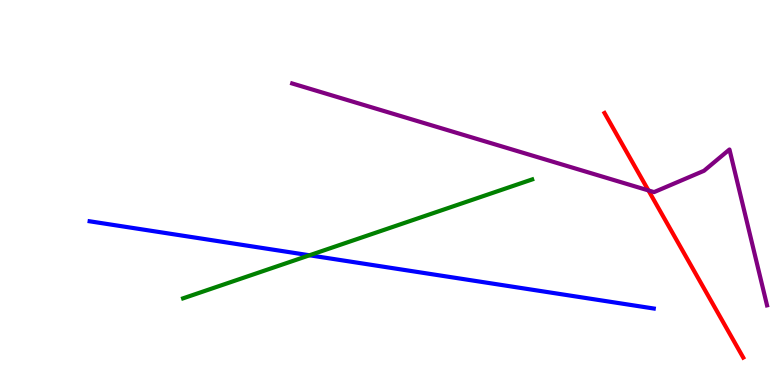[{'lines': ['blue', 'red'], 'intersections': []}, {'lines': ['green', 'red'], 'intersections': []}, {'lines': ['purple', 'red'], 'intersections': [{'x': 8.37, 'y': 5.05}]}, {'lines': ['blue', 'green'], 'intersections': [{'x': 3.99, 'y': 3.37}]}, {'lines': ['blue', 'purple'], 'intersections': []}, {'lines': ['green', 'purple'], 'intersections': []}]